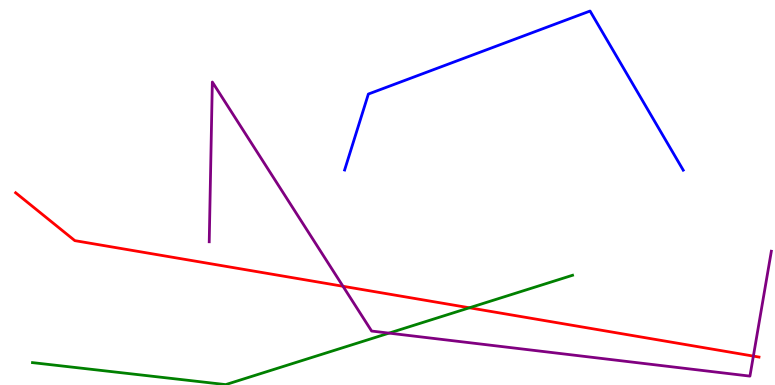[{'lines': ['blue', 'red'], 'intersections': []}, {'lines': ['green', 'red'], 'intersections': [{'x': 6.06, 'y': 2.01}]}, {'lines': ['purple', 'red'], 'intersections': [{'x': 4.43, 'y': 2.56}, {'x': 9.72, 'y': 0.75}]}, {'lines': ['blue', 'green'], 'intersections': []}, {'lines': ['blue', 'purple'], 'intersections': []}, {'lines': ['green', 'purple'], 'intersections': [{'x': 5.02, 'y': 1.35}]}]